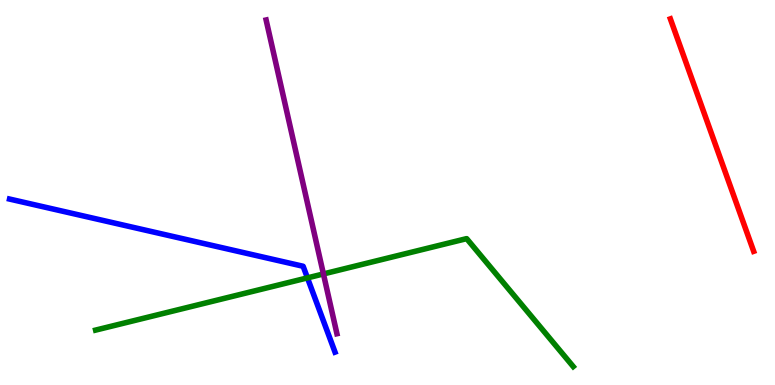[{'lines': ['blue', 'red'], 'intersections': []}, {'lines': ['green', 'red'], 'intersections': []}, {'lines': ['purple', 'red'], 'intersections': []}, {'lines': ['blue', 'green'], 'intersections': [{'x': 3.97, 'y': 2.78}]}, {'lines': ['blue', 'purple'], 'intersections': []}, {'lines': ['green', 'purple'], 'intersections': [{'x': 4.17, 'y': 2.88}]}]